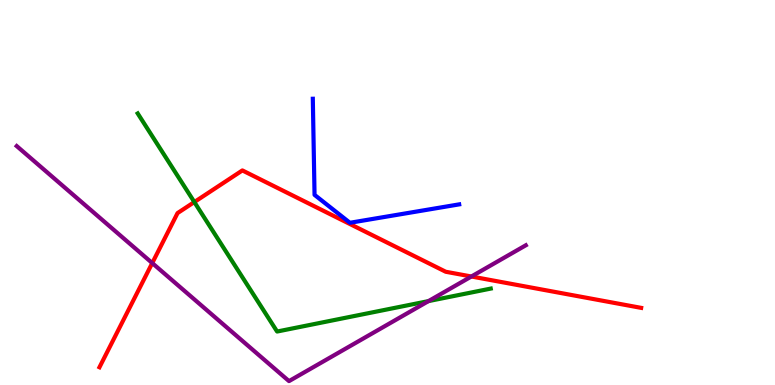[{'lines': ['blue', 'red'], 'intersections': []}, {'lines': ['green', 'red'], 'intersections': [{'x': 2.51, 'y': 4.75}]}, {'lines': ['purple', 'red'], 'intersections': [{'x': 1.96, 'y': 3.17}, {'x': 6.08, 'y': 2.82}]}, {'lines': ['blue', 'green'], 'intersections': []}, {'lines': ['blue', 'purple'], 'intersections': []}, {'lines': ['green', 'purple'], 'intersections': [{'x': 5.53, 'y': 2.18}]}]